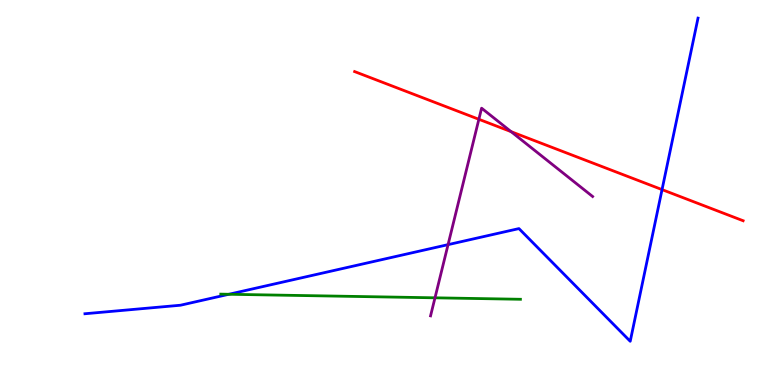[{'lines': ['blue', 'red'], 'intersections': [{'x': 8.54, 'y': 5.08}]}, {'lines': ['green', 'red'], 'intersections': []}, {'lines': ['purple', 'red'], 'intersections': [{'x': 6.18, 'y': 6.9}, {'x': 6.6, 'y': 6.58}]}, {'lines': ['blue', 'green'], 'intersections': [{'x': 2.95, 'y': 2.36}]}, {'lines': ['blue', 'purple'], 'intersections': [{'x': 5.78, 'y': 3.65}]}, {'lines': ['green', 'purple'], 'intersections': [{'x': 5.61, 'y': 2.26}]}]